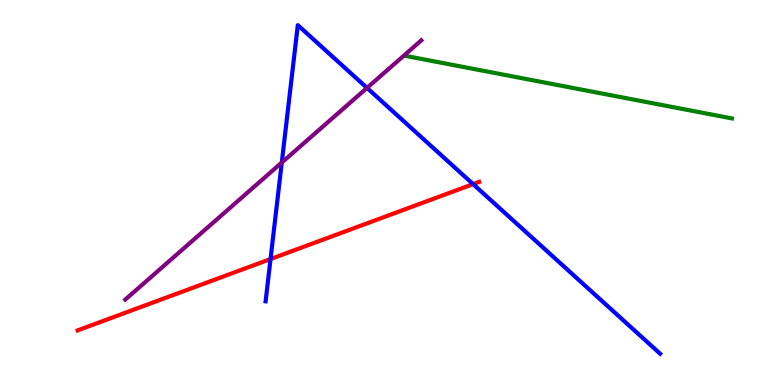[{'lines': ['blue', 'red'], 'intersections': [{'x': 3.49, 'y': 3.27}, {'x': 6.1, 'y': 5.22}]}, {'lines': ['green', 'red'], 'intersections': []}, {'lines': ['purple', 'red'], 'intersections': []}, {'lines': ['blue', 'green'], 'intersections': []}, {'lines': ['blue', 'purple'], 'intersections': [{'x': 3.64, 'y': 5.78}, {'x': 4.74, 'y': 7.72}]}, {'lines': ['green', 'purple'], 'intersections': []}]